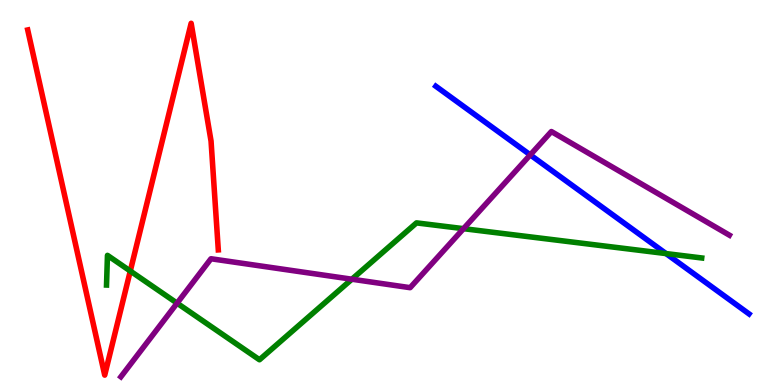[{'lines': ['blue', 'red'], 'intersections': []}, {'lines': ['green', 'red'], 'intersections': [{'x': 1.68, 'y': 2.96}]}, {'lines': ['purple', 'red'], 'intersections': []}, {'lines': ['blue', 'green'], 'intersections': [{'x': 8.59, 'y': 3.41}]}, {'lines': ['blue', 'purple'], 'intersections': [{'x': 6.84, 'y': 5.98}]}, {'lines': ['green', 'purple'], 'intersections': [{'x': 2.28, 'y': 2.13}, {'x': 4.54, 'y': 2.75}, {'x': 5.98, 'y': 4.06}]}]